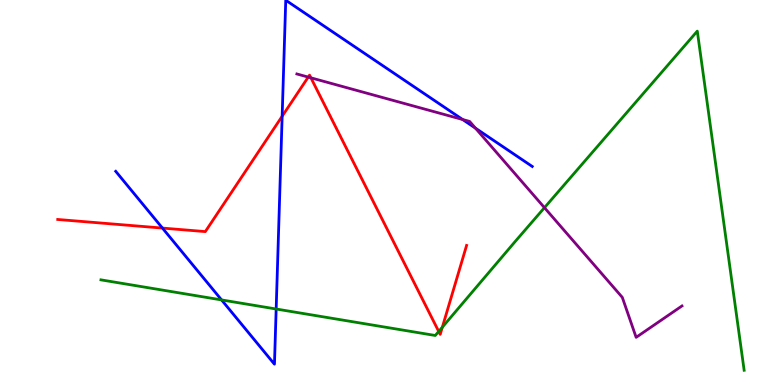[{'lines': ['blue', 'red'], 'intersections': [{'x': 2.1, 'y': 4.08}, {'x': 3.64, 'y': 6.98}]}, {'lines': ['green', 'red'], 'intersections': [{'x': 5.66, 'y': 1.39}, {'x': 5.71, 'y': 1.5}]}, {'lines': ['purple', 'red'], 'intersections': [{'x': 3.98, 'y': 8.0}, {'x': 4.01, 'y': 7.98}]}, {'lines': ['blue', 'green'], 'intersections': [{'x': 2.86, 'y': 2.21}, {'x': 3.56, 'y': 1.97}]}, {'lines': ['blue', 'purple'], 'intersections': [{'x': 5.97, 'y': 6.9}, {'x': 6.13, 'y': 6.67}]}, {'lines': ['green', 'purple'], 'intersections': [{'x': 7.03, 'y': 4.61}]}]